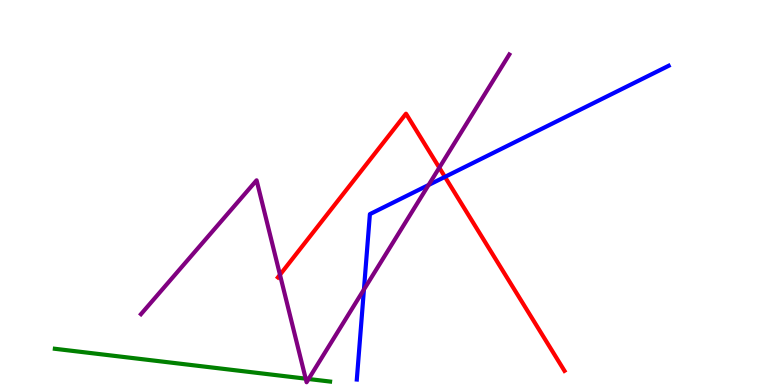[{'lines': ['blue', 'red'], 'intersections': [{'x': 5.74, 'y': 5.41}]}, {'lines': ['green', 'red'], 'intersections': []}, {'lines': ['purple', 'red'], 'intersections': [{'x': 3.61, 'y': 2.86}, {'x': 5.67, 'y': 5.64}]}, {'lines': ['blue', 'green'], 'intersections': []}, {'lines': ['blue', 'purple'], 'intersections': [{'x': 4.7, 'y': 2.48}, {'x': 5.53, 'y': 5.2}]}, {'lines': ['green', 'purple'], 'intersections': [{'x': 3.94, 'y': 0.165}, {'x': 3.98, 'y': 0.156}]}]